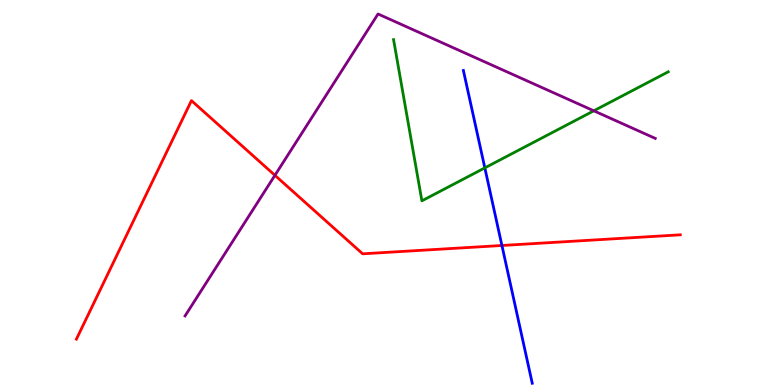[{'lines': ['blue', 'red'], 'intersections': [{'x': 6.48, 'y': 3.62}]}, {'lines': ['green', 'red'], 'intersections': []}, {'lines': ['purple', 'red'], 'intersections': [{'x': 3.55, 'y': 5.45}]}, {'lines': ['blue', 'green'], 'intersections': [{'x': 6.26, 'y': 5.64}]}, {'lines': ['blue', 'purple'], 'intersections': []}, {'lines': ['green', 'purple'], 'intersections': [{'x': 7.66, 'y': 7.12}]}]